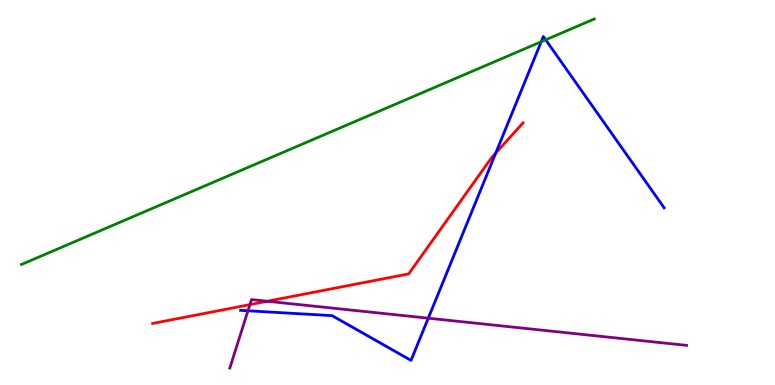[{'lines': ['blue', 'red'], 'intersections': [{'x': 6.4, 'y': 6.03}]}, {'lines': ['green', 'red'], 'intersections': []}, {'lines': ['purple', 'red'], 'intersections': [{'x': 3.22, 'y': 2.09}, {'x': 3.45, 'y': 2.18}]}, {'lines': ['blue', 'green'], 'intersections': [{'x': 6.98, 'y': 8.92}, {'x': 7.04, 'y': 8.97}]}, {'lines': ['blue', 'purple'], 'intersections': [{'x': 3.2, 'y': 1.93}, {'x': 5.53, 'y': 1.74}]}, {'lines': ['green', 'purple'], 'intersections': []}]